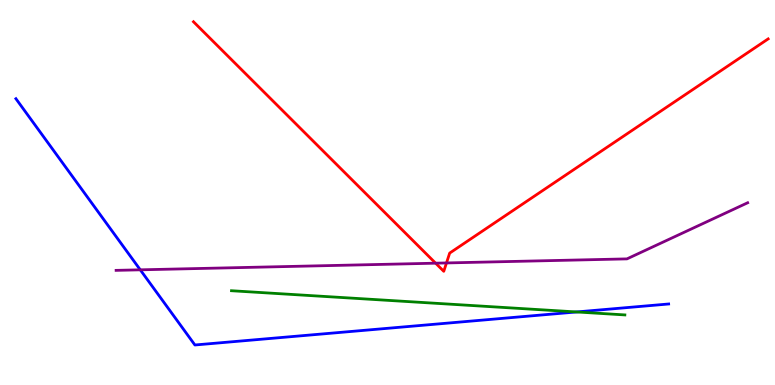[{'lines': ['blue', 'red'], 'intersections': []}, {'lines': ['green', 'red'], 'intersections': []}, {'lines': ['purple', 'red'], 'intersections': [{'x': 5.62, 'y': 3.16}, {'x': 5.76, 'y': 3.17}]}, {'lines': ['blue', 'green'], 'intersections': [{'x': 7.44, 'y': 1.9}]}, {'lines': ['blue', 'purple'], 'intersections': [{'x': 1.81, 'y': 2.99}]}, {'lines': ['green', 'purple'], 'intersections': []}]